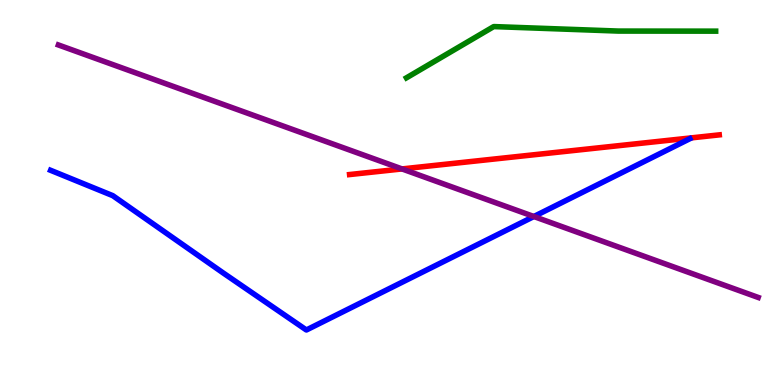[{'lines': ['blue', 'red'], 'intersections': []}, {'lines': ['green', 'red'], 'intersections': []}, {'lines': ['purple', 'red'], 'intersections': [{'x': 5.19, 'y': 5.61}]}, {'lines': ['blue', 'green'], 'intersections': []}, {'lines': ['blue', 'purple'], 'intersections': [{'x': 6.89, 'y': 4.38}]}, {'lines': ['green', 'purple'], 'intersections': []}]